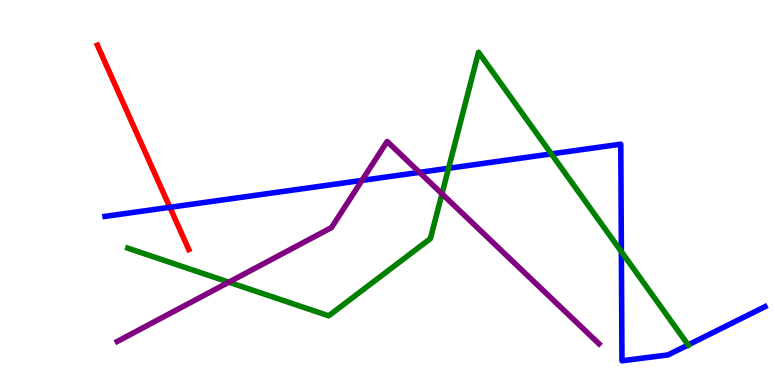[{'lines': ['blue', 'red'], 'intersections': [{'x': 2.19, 'y': 4.62}]}, {'lines': ['green', 'red'], 'intersections': []}, {'lines': ['purple', 'red'], 'intersections': []}, {'lines': ['blue', 'green'], 'intersections': [{'x': 5.79, 'y': 5.63}, {'x': 7.11, 'y': 6.0}, {'x': 8.02, 'y': 3.46}, {'x': 8.88, 'y': 1.04}]}, {'lines': ['blue', 'purple'], 'intersections': [{'x': 4.67, 'y': 5.31}, {'x': 5.41, 'y': 5.52}]}, {'lines': ['green', 'purple'], 'intersections': [{'x': 2.95, 'y': 2.67}, {'x': 5.7, 'y': 4.97}]}]